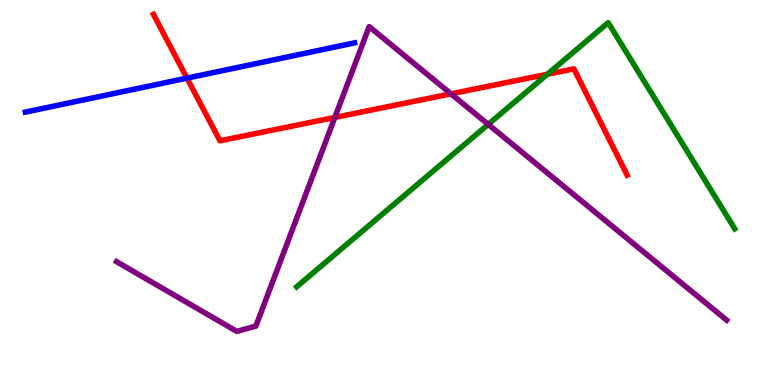[{'lines': ['blue', 'red'], 'intersections': [{'x': 2.41, 'y': 7.97}]}, {'lines': ['green', 'red'], 'intersections': [{'x': 7.06, 'y': 8.07}]}, {'lines': ['purple', 'red'], 'intersections': [{'x': 4.32, 'y': 6.95}, {'x': 5.82, 'y': 7.56}]}, {'lines': ['blue', 'green'], 'intersections': []}, {'lines': ['blue', 'purple'], 'intersections': []}, {'lines': ['green', 'purple'], 'intersections': [{'x': 6.3, 'y': 6.77}]}]